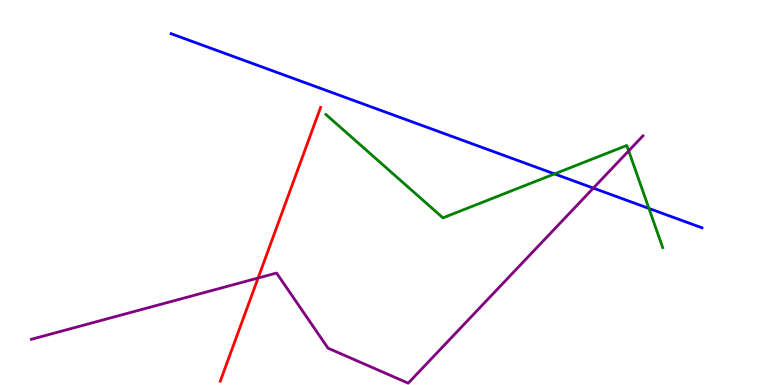[{'lines': ['blue', 'red'], 'intersections': []}, {'lines': ['green', 'red'], 'intersections': []}, {'lines': ['purple', 'red'], 'intersections': [{'x': 3.33, 'y': 2.78}]}, {'lines': ['blue', 'green'], 'intersections': [{'x': 7.16, 'y': 5.48}, {'x': 8.37, 'y': 4.59}]}, {'lines': ['blue', 'purple'], 'intersections': [{'x': 7.66, 'y': 5.11}]}, {'lines': ['green', 'purple'], 'intersections': [{'x': 8.11, 'y': 6.08}]}]